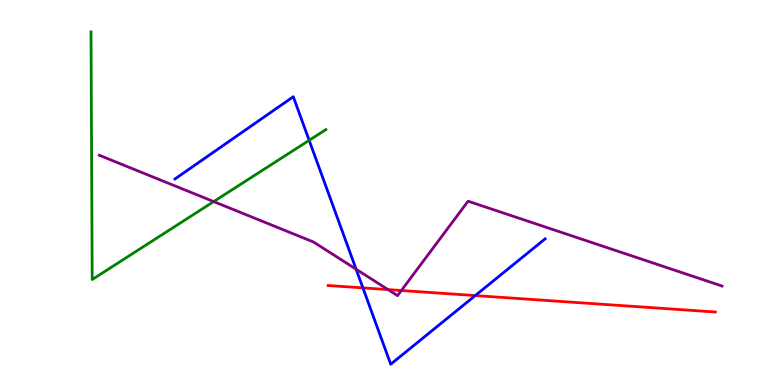[{'lines': ['blue', 'red'], 'intersections': [{'x': 4.68, 'y': 2.52}, {'x': 6.13, 'y': 2.32}]}, {'lines': ['green', 'red'], 'intersections': []}, {'lines': ['purple', 'red'], 'intersections': [{'x': 5.01, 'y': 2.48}, {'x': 5.18, 'y': 2.45}]}, {'lines': ['blue', 'green'], 'intersections': [{'x': 3.99, 'y': 6.36}]}, {'lines': ['blue', 'purple'], 'intersections': [{'x': 4.6, 'y': 3.01}]}, {'lines': ['green', 'purple'], 'intersections': [{'x': 2.76, 'y': 4.76}]}]